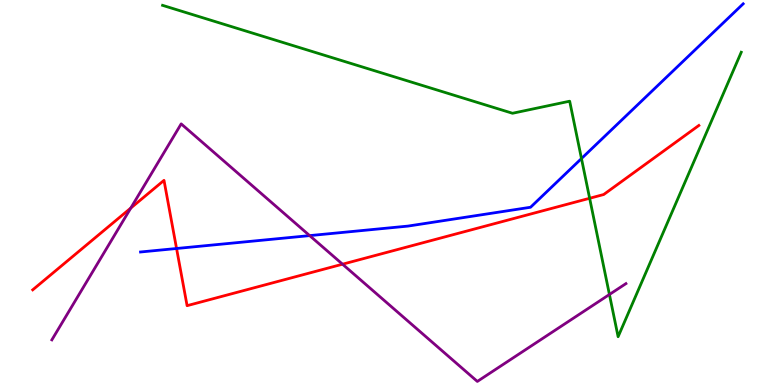[{'lines': ['blue', 'red'], 'intersections': [{'x': 2.28, 'y': 3.55}]}, {'lines': ['green', 'red'], 'intersections': [{'x': 7.61, 'y': 4.85}]}, {'lines': ['purple', 'red'], 'intersections': [{'x': 1.69, 'y': 4.6}, {'x': 4.42, 'y': 3.14}]}, {'lines': ['blue', 'green'], 'intersections': [{'x': 7.5, 'y': 5.88}]}, {'lines': ['blue', 'purple'], 'intersections': [{'x': 4.0, 'y': 3.88}]}, {'lines': ['green', 'purple'], 'intersections': [{'x': 7.86, 'y': 2.35}]}]